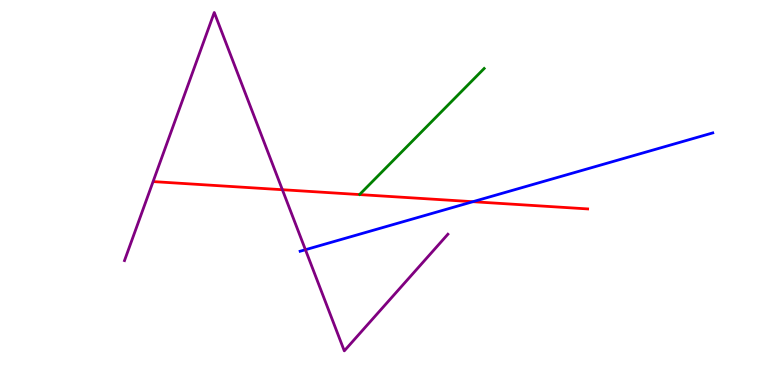[{'lines': ['blue', 'red'], 'intersections': [{'x': 6.1, 'y': 4.76}]}, {'lines': ['green', 'red'], 'intersections': []}, {'lines': ['purple', 'red'], 'intersections': [{'x': 3.64, 'y': 5.07}]}, {'lines': ['blue', 'green'], 'intersections': []}, {'lines': ['blue', 'purple'], 'intersections': [{'x': 3.94, 'y': 3.51}]}, {'lines': ['green', 'purple'], 'intersections': []}]